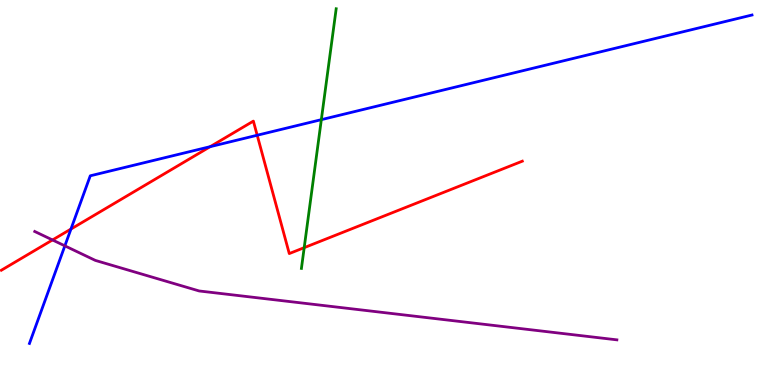[{'lines': ['blue', 'red'], 'intersections': [{'x': 0.916, 'y': 4.05}, {'x': 2.71, 'y': 6.19}, {'x': 3.32, 'y': 6.49}]}, {'lines': ['green', 'red'], 'intersections': [{'x': 3.93, 'y': 3.57}]}, {'lines': ['purple', 'red'], 'intersections': [{'x': 0.678, 'y': 3.77}]}, {'lines': ['blue', 'green'], 'intersections': [{'x': 4.15, 'y': 6.89}]}, {'lines': ['blue', 'purple'], 'intersections': [{'x': 0.837, 'y': 3.61}]}, {'lines': ['green', 'purple'], 'intersections': []}]